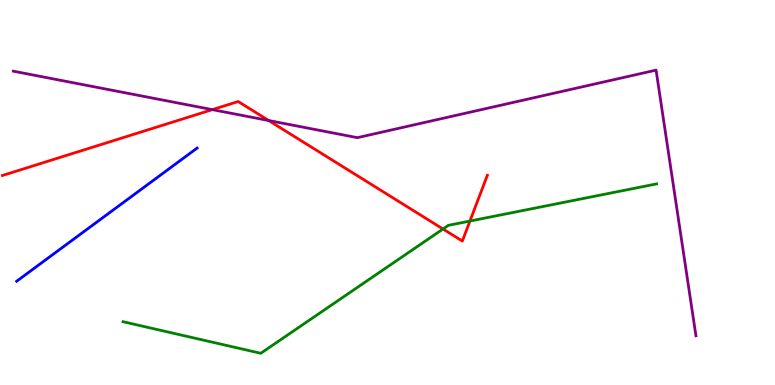[{'lines': ['blue', 'red'], 'intersections': []}, {'lines': ['green', 'red'], 'intersections': [{'x': 5.72, 'y': 4.05}, {'x': 6.06, 'y': 4.26}]}, {'lines': ['purple', 'red'], 'intersections': [{'x': 2.74, 'y': 7.15}, {'x': 3.47, 'y': 6.87}]}, {'lines': ['blue', 'green'], 'intersections': []}, {'lines': ['blue', 'purple'], 'intersections': []}, {'lines': ['green', 'purple'], 'intersections': []}]